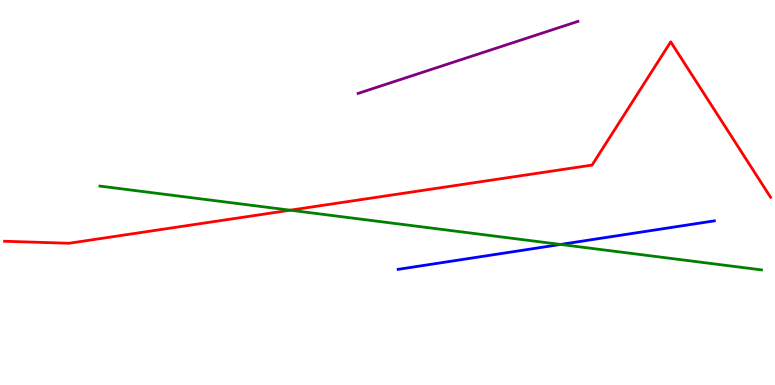[{'lines': ['blue', 'red'], 'intersections': []}, {'lines': ['green', 'red'], 'intersections': [{'x': 3.74, 'y': 4.54}]}, {'lines': ['purple', 'red'], 'intersections': []}, {'lines': ['blue', 'green'], 'intersections': [{'x': 7.23, 'y': 3.65}]}, {'lines': ['blue', 'purple'], 'intersections': []}, {'lines': ['green', 'purple'], 'intersections': []}]